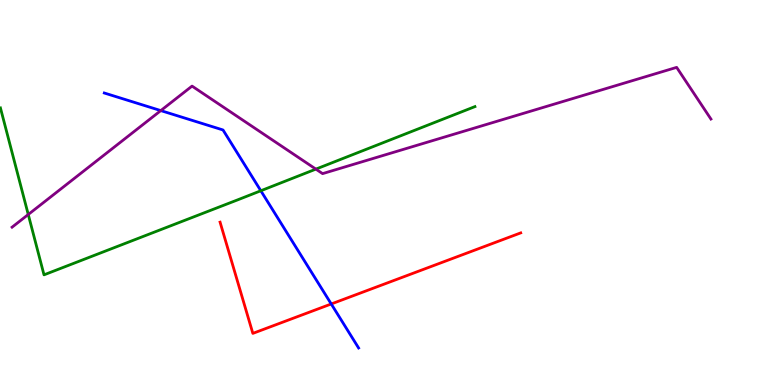[{'lines': ['blue', 'red'], 'intersections': [{'x': 4.27, 'y': 2.1}]}, {'lines': ['green', 'red'], 'intersections': []}, {'lines': ['purple', 'red'], 'intersections': []}, {'lines': ['blue', 'green'], 'intersections': [{'x': 3.37, 'y': 5.05}]}, {'lines': ['blue', 'purple'], 'intersections': [{'x': 2.07, 'y': 7.13}]}, {'lines': ['green', 'purple'], 'intersections': [{'x': 0.365, 'y': 4.43}, {'x': 4.08, 'y': 5.61}]}]